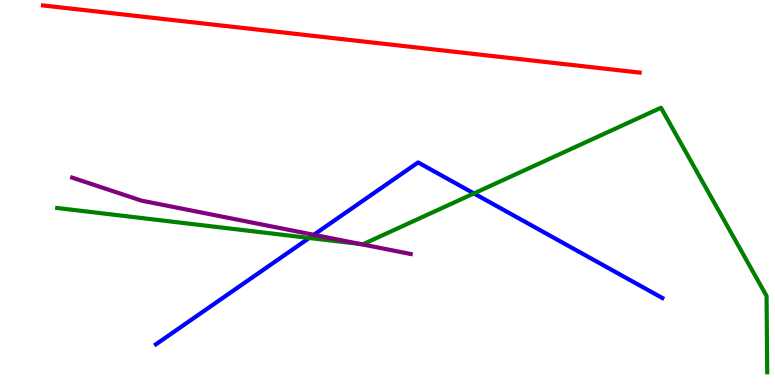[{'lines': ['blue', 'red'], 'intersections': []}, {'lines': ['green', 'red'], 'intersections': []}, {'lines': ['purple', 'red'], 'intersections': []}, {'lines': ['blue', 'green'], 'intersections': [{'x': 3.99, 'y': 3.82}, {'x': 6.12, 'y': 4.98}]}, {'lines': ['blue', 'purple'], 'intersections': [{'x': 4.05, 'y': 3.9}]}, {'lines': ['green', 'purple'], 'intersections': [{'x': 4.65, 'y': 3.66}]}]